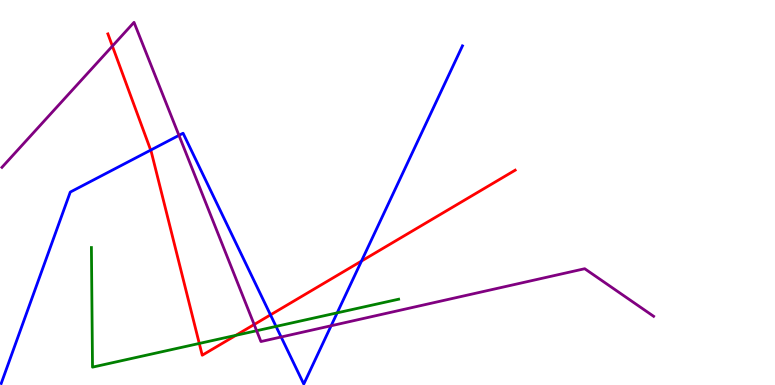[{'lines': ['blue', 'red'], 'intersections': [{'x': 1.94, 'y': 6.1}, {'x': 3.49, 'y': 1.82}, {'x': 4.66, 'y': 3.22}]}, {'lines': ['green', 'red'], 'intersections': [{'x': 2.57, 'y': 1.08}, {'x': 3.04, 'y': 1.29}]}, {'lines': ['purple', 'red'], 'intersections': [{'x': 1.45, 'y': 8.8}, {'x': 3.28, 'y': 1.57}]}, {'lines': ['blue', 'green'], 'intersections': [{'x': 3.56, 'y': 1.52}, {'x': 4.35, 'y': 1.87}]}, {'lines': ['blue', 'purple'], 'intersections': [{'x': 2.31, 'y': 6.48}, {'x': 3.63, 'y': 1.25}, {'x': 4.27, 'y': 1.54}]}, {'lines': ['green', 'purple'], 'intersections': [{'x': 3.31, 'y': 1.41}]}]